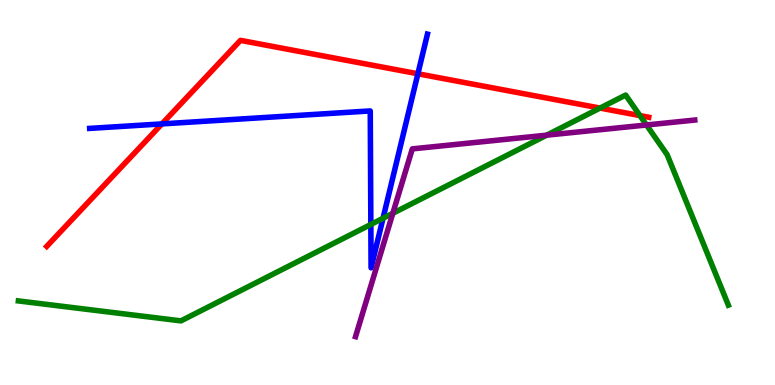[{'lines': ['blue', 'red'], 'intersections': [{'x': 2.09, 'y': 6.78}, {'x': 5.39, 'y': 8.08}]}, {'lines': ['green', 'red'], 'intersections': [{'x': 7.74, 'y': 7.19}, {'x': 8.26, 'y': 7.0}]}, {'lines': ['purple', 'red'], 'intersections': []}, {'lines': ['blue', 'green'], 'intersections': [{'x': 4.79, 'y': 4.17}, {'x': 4.94, 'y': 4.33}]}, {'lines': ['blue', 'purple'], 'intersections': []}, {'lines': ['green', 'purple'], 'intersections': [{'x': 5.07, 'y': 4.46}, {'x': 7.05, 'y': 6.49}, {'x': 8.34, 'y': 6.75}]}]